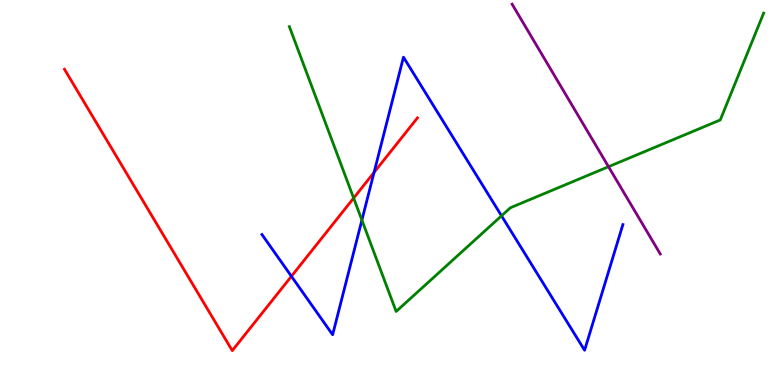[{'lines': ['blue', 'red'], 'intersections': [{'x': 3.76, 'y': 2.82}, {'x': 4.83, 'y': 5.52}]}, {'lines': ['green', 'red'], 'intersections': [{'x': 4.56, 'y': 4.85}]}, {'lines': ['purple', 'red'], 'intersections': []}, {'lines': ['blue', 'green'], 'intersections': [{'x': 4.67, 'y': 4.28}, {'x': 6.47, 'y': 4.39}]}, {'lines': ['blue', 'purple'], 'intersections': []}, {'lines': ['green', 'purple'], 'intersections': [{'x': 7.85, 'y': 5.67}]}]